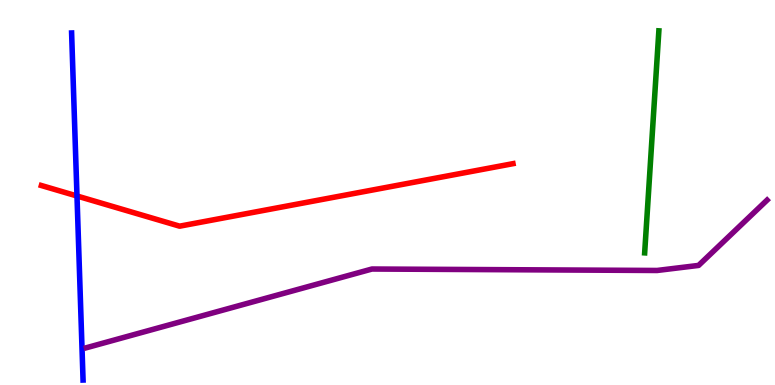[{'lines': ['blue', 'red'], 'intersections': [{'x': 0.993, 'y': 4.91}]}, {'lines': ['green', 'red'], 'intersections': []}, {'lines': ['purple', 'red'], 'intersections': []}, {'lines': ['blue', 'green'], 'intersections': []}, {'lines': ['blue', 'purple'], 'intersections': []}, {'lines': ['green', 'purple'], 'intersections': []}]